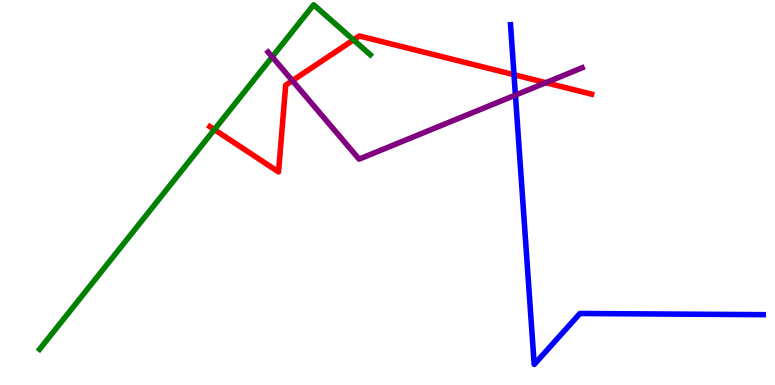[{'lines': ['blue', 'red'], 'intersections': [{'x': 6.63, 'y': 8.06}]}, {'lines': ['green', 'red'], 'intersections': [{'x': 2.77, 'y': 6.63}, {'x': 4.56, 'y': 8.96}]}, {'lines': ['purple', 'red'], 'intersections': [{'x': 3.77, 'y': 7.91}, {'x': 7.04, 'y': 7.85}]}, {'lines': ['blue', 'green'], 'intersections': []}, {'lines': ['blue', 'purple'], 'intersections': [{'x': 6.65, 'y': 7.53}]}, {'lines': ['green', 'purple'], 'intersections': [{'x': 3.51, 'y': 8.52}]}]